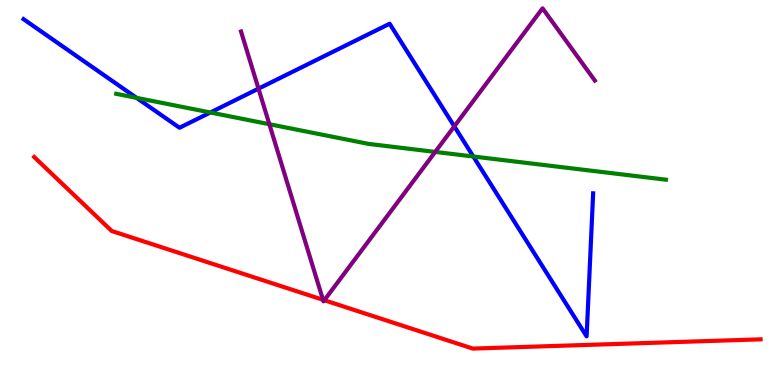[{'lines': ['blue', 'red'], 'intersections': []}, {'lines': ['green', 'red'], 'intersections': []}, {'lines': ['purple', 'red'], 'intersections': [{'x': 4.17, 'y': 2.21}, {'x': 4.18, 'y': 2.2}]}, {'lines': ['blue', 'green'], 'intersections': [{'x': 1.76, 'y': 7.46}, {'x': 2.71, 'y': 7.08}, {'x': 6.11, 'y': 5.94}]}, {'lines': ['blue', 'purple'], 'intersections': [{'x': 3.34, 'y': 7.7}, {'x': 5.86, 'y': 6.72}]}, {'lines': ['green', 'purple'], 'intersections': [{'x': 3.48, 'y': 6.77}, {'x': 5.62, 'y': 6.05}]}]